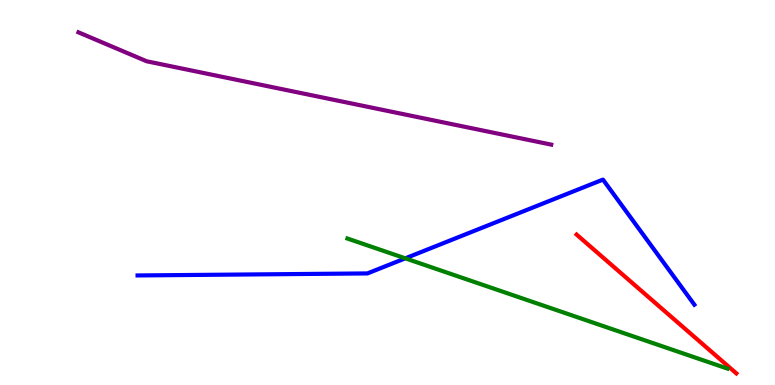[{'lines': ['blue', 'red'], 'intersections': []}, {'lines': ['green', 'red'], 'intersections': []}, {'lines': ['purple', 'red'], 'intersections': []}, {'lines': ['blue', 'green'], 'intersections': [{'x': 5.23, 'y': 3.29}]}, {'lines': ['blue', 'purple'], 'intersections': []}, {'lines': ['green', 'purple'], 'intersections': []}]